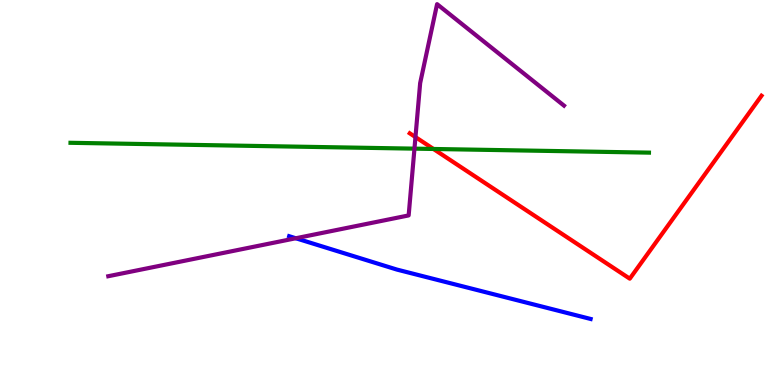[{'lines': ['blue', 'red'], 'intersections': []}, {'lines': ['green', 'red'], 'intersections': [{'x': 5.59, 'y': 6.13}]}, {'lines': ['purple', 'red'], 'intersections': [{'x': 5.36, 'y': 6.44}]}, {'lines': ['blue', 'green'], 'intersections': []}, {'lines': ['blue', 'purple'], 'intersections': [{'x': 3.82, 'y': 3.81}]}, {'lines': ['green', 'purple'], 'intersections': [{'x': 5.35, 'y': 6.14}]}]